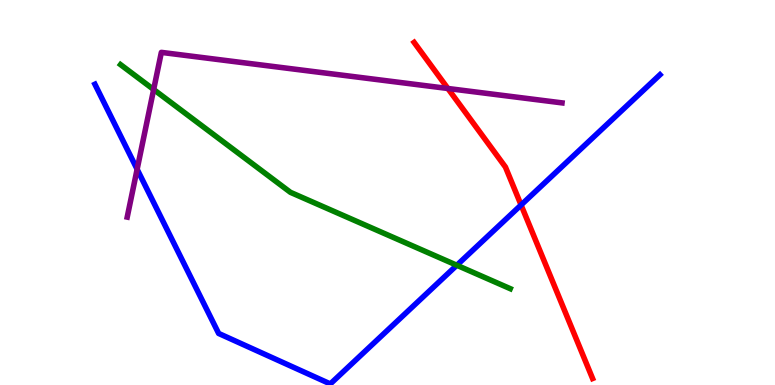[{'lines': ['blue', 'red'], 'intersections': [{'x': 6.72, 'y': 4.68}]}, {'lines': ['green', 'red'], 'intersections': []}, {'lines': ['purple', 'red'], 'intersections': [{'x': 5.78, 'y': 7.7}]}, {'lines': ['blue', 'green'], 'intersections': [{'x': 5.89, 'y': 3.11}]}, {'lines': ['blue', 'purple'], 'intersections': [{'x': 1.77, 'y': 5.6}]}, {'lines': ['green', 'purple'], 'intersections': [{'x': 1.98, 'y': 7.68}]}]